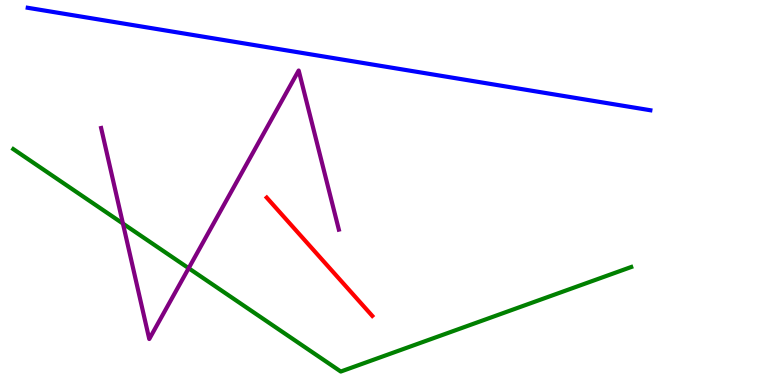[{'lines': ['blue', 'red'], 'intersections': []}, {'lines': ['green', 'red'], 'intersections': []}, {'lines': ['purple', 'red'], 'intersections': []}, {'lines': ['blue', 'green'], 'intersections': []}, {'lines': ['blue', 'purple'], 'intersections': []}, {'lines': ['green', 'purple'], 'intersections': [{'x': 1.59, 'y': 4.19}, {'x': 2.43, 'y': 3.03}]}]